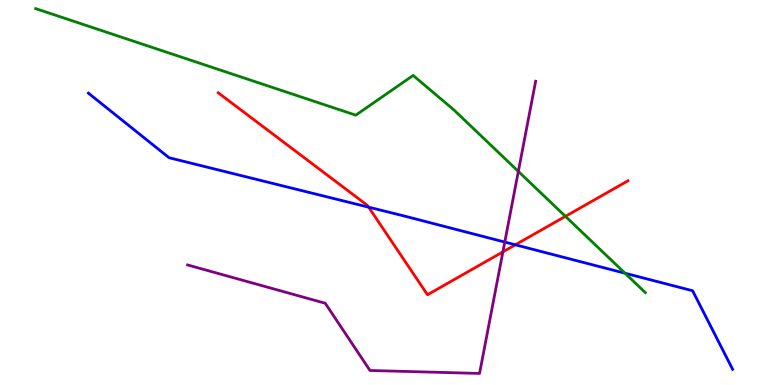[{'lines': ['blue', 'red'], 'intersections': [{'x': 4.76, 'y': 4.62}, {'x': 6.65, 'y': 3.64}]}, {'lines': ['green', 'red'], 'intersections': [{'x': 7.3, 'y': 4.38}]}, {'lines': ['purple', 'red'], 'intersections': [{'x': 6.49, 'y': 3.46}]}, {'lines': ['blue', 'green'], 'intersections': [{'x': 8.06, 'y': 2.9}]}, {'lines': ['blue', 'purple'], 'intersections': [{'x': 6.51, 'y': 3.71}]}, {'lines': ['green', 'purple'], 'intersections': [{'x': 6.69, 'y': 5.55}]}]